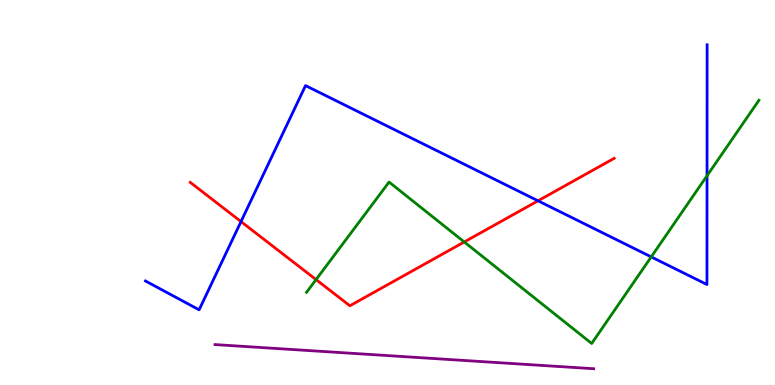[{'lines': ['blue', 'red'], 'intersections': [{'x': 3.11, 'y': 4.24}, {'x': 6.94, 'y': 4.78}]}, {'lines': ['green', 'red'], 'intersections': [{'x': 4.08, 'y': 2.74}, {'x': 5.99, 'y': 3.72}]}, {'lines': ['purple', 'red'], 'intersections': []}, {'lines': ['blue', 'green'], 'intersections': [{'x': 8.4, 'y': 3.33}, {'x': 9.12, 'y': 5.44}]}, {'lines': ['blue', 'purple'], 'intersections': []}, {'lines': ['green', 'purple'], 'intersections': []}]